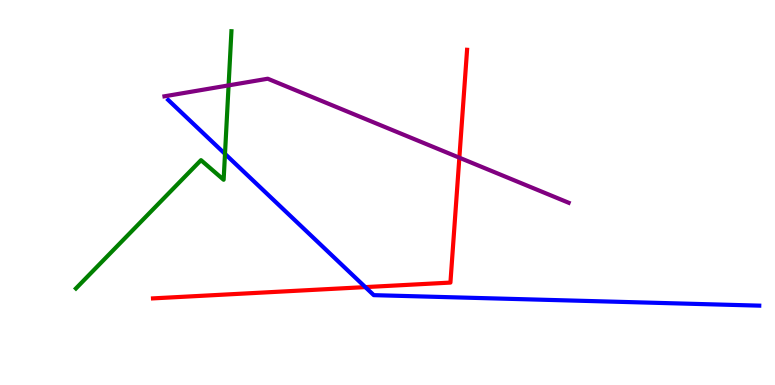[{'lines': ['blue', 'red'], 'intersections': [{'x': 4.71, 'y': 2.54}]}, {'lines': ['green', 'red'], 'intersections': []}, {'lines': ['purple', 'red'], 'intersections': [{'x': 5.93, 'y': 5.9}]}, {'lines': ['blue', 'green'], 'intersections': [{'x': 2.9, 'y': 6.0}]}, {'lines': ['blue', 'purple'], 'intersections': []}, {'lines': ['green', 'purple'], 'intersections': [{'x': 2.95, 'y': 7.78}]}]